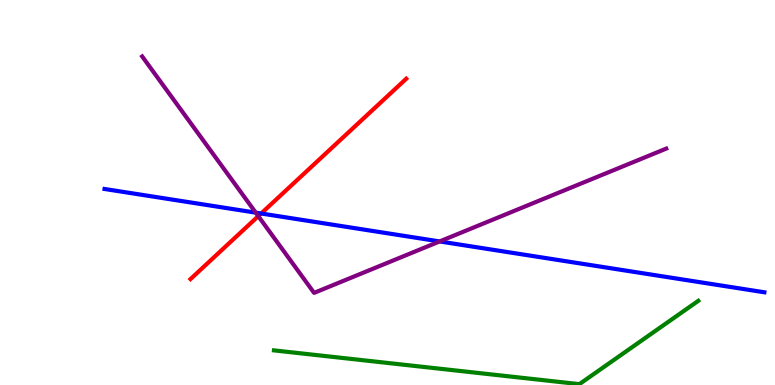[{'lines': ['blue', 'red'], 'intersections': [{'x': 3.37, 'y': 4.45}]}, {'lines': ['green', 'red'], 'intersections': []}, {'lines': ['purple', 'red'], 'intersections': [{'x': 3.33, 'y': 4.39}]}, {'lines': ['blue', 'green'], 'intersections': []}, {'lines': ['blue', 'purple'], 'intersections': [{'x': 3.3, 'y': 4.48}, {'x': 5.67, 'y': 3.73}]}, {'lines': ['green', 'purple'], 'intersections': []}]